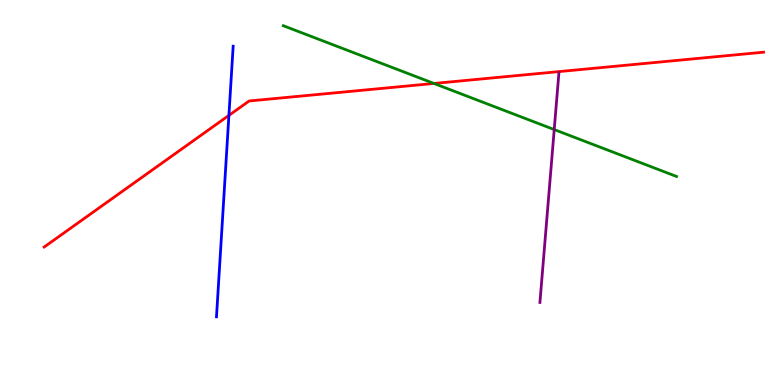[{'lines': ['blue', 'red'], 'intersections': [{'x': 2.95, 'y': 7.0}]}, {'lines': ['green', 'red'], 'intersections': [{'x': 5.6, 'y': 7.83}]}, {'lines': ['purple', 'red'], 'intersections': []}, {'lines': ['blue', 'green'], 'intersections': []}, {'lines': ['blue', 'purple'], 'intersections': []}, {'lines': ['green', 'purple'], 'intersections': [{'x': 7.15, 'y': 6.63}]}]